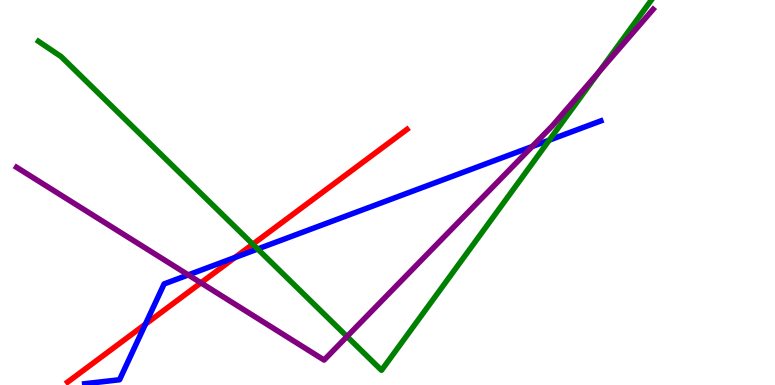[{'lines': ['blue', 'red'], 'intersections': [{'x': 1.88, 'y': 1.58}, {'x': 3.03, 'y': 3.31}]}, {'lines': ['green', 'red'], 'intersections': [{'x': 3.26, 'y': 3.66}]}, {'lines': ['purple', 'red'], 'intersections': [{'x': 2.59, 'y': 2.65}]}, {'lines': ['blue', 'green'], 'intersections': [{'x': 3.32, 'y': 3.53}, {'x': 7.09, 'y': 6.36}]}, {'lines': ['blue', 'purple'], 'intersections': [{'x': 2.43, 'y': 2.86}, {'x': 6.87, 'y': 6.19}]}, {'lines': ['green', 'purple'], 'intersections': [{'x': 4.48, 'y': 1.26}, {'x': 7.73, 'y': 8.13}]}]